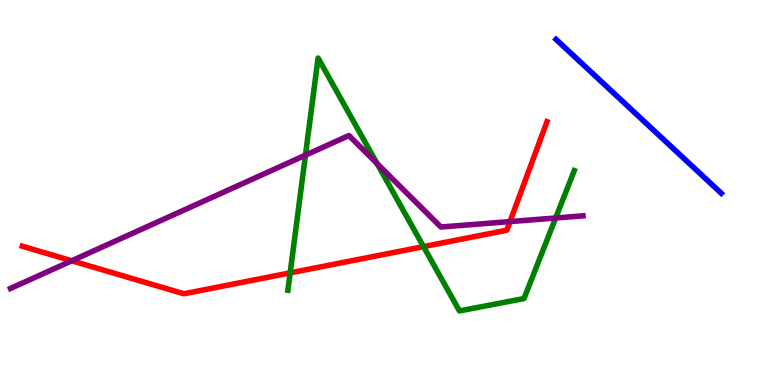[{'lines': ['blue', 'red'], 'intersections': []}, {'lines': ['green', 'red'], 'intersections': [{'x': 3.74, 'y': 2.91}, {'x': 5.46, 'y': 3.59}]}, {'lines': ['purple', 'red'], 'intersections': [{'x': 0.926, 'y': 3.23}, {'x': 6.58, 'y': 4.24}]}, {'lines': ['blue', 'green'], 'intersections': []}, {'lines': ['blue', 'purple'], 'intersections': []}, {'lines': ['green', 'purple'], 'intersections': [{'x': 3.94, 'y': 5.97}, {'x': 4.87, 'y': 5.75}, {'x': 7.17, 'y': 4.34}]}]